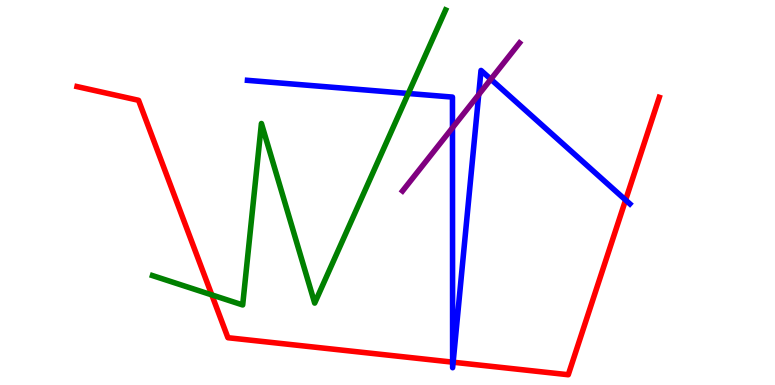[{'lines': ['blue', 'red'], 'intersections': [{'x': 5.84, 'y': 0.593}, {'x': 5.85, 'y': 0.592}, {'x': 8.07, 'y': 4.8}]}, {'lines': ['green', 'red'], 'intersections': [{'x': 2.73, 'y': 2.34}]}, {'lines': ['purple', 'red'], 'intersections': []}, {'lines': ['blue', 'green'], 'intersections': [{'x': 5.27, 'y': 7.57}]}, {'lines': ['blue', 'purple'], 'intersections': [{'x': 5.84, 'y': 6.68}, {'x': 6.18, 'y': 7.54}, {'x': 6.33, 'y': 7.94}]}, {'lines': ['green', 'purple'], 'intersections': []}]